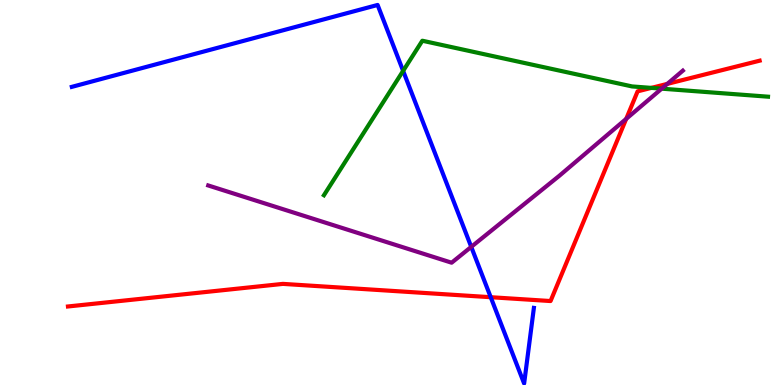[{'lines': ['blue', 'red'], 'intersections': [{'x': 6.33, 'y': 2.28}]}, {'lines': ['green', 'red'], 'intersections': [{'x': 8.4, 'y': 7.72}]}, {'lines': ['purple', 'red'], 'intersections': [{'x': 8.08, 'y': 6.91}, {'x': 8.61, 'y': 7.82}]}, {'lines': ['blue', 'green'], 'intersections': [{'x': 5.2, 'y': 8.16}]}, {'lines': ['blue', 'purple'], 'intersections': [{'x': 6.08, 'y': 3.59}]}, {'lines': ['green', 'purple'], 'intersections': [{'x': 8.54, 'y': 7.7}]}]